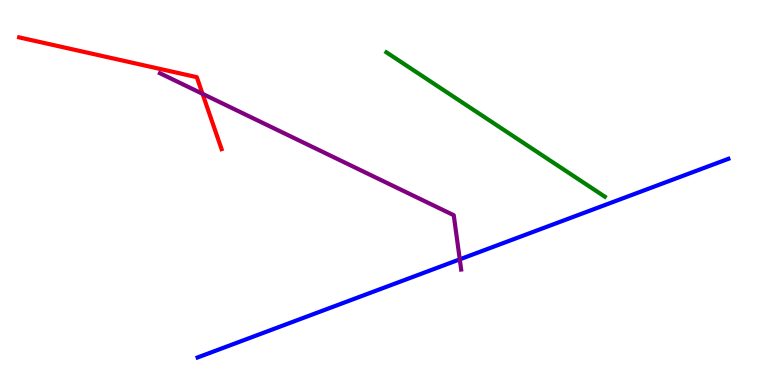[{'lines': ['blue', 'red'], 'intersections': []}, {'lines': ['green', 'red'], 'intersections': []}, {'lines': ['purple', 'red'], 'intersections': [{'x': 2.61, 'y': 7.56}]}, {'lines': ['blue', 'green'], 'intersections': []}, {'lines': ['blue', 'purple'], 'intersections': [{'x': 5.93, 'y': 3.26}]}, {'lines': ['green', 'purple'], 'intersections': []}]